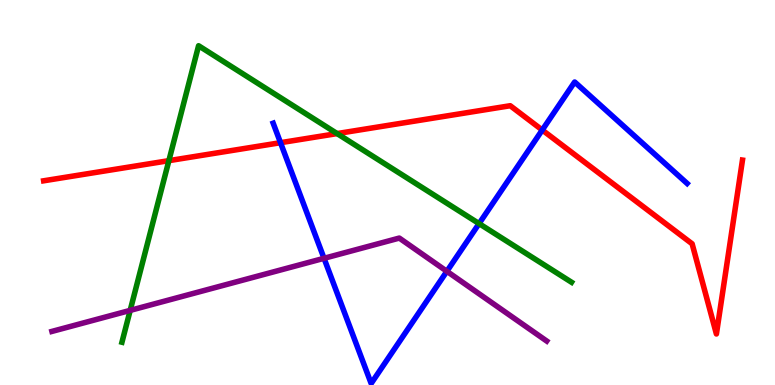[{'lines': ['blue', 'red'], 'intersections': [{'x': 3.62, 'y': 6.29}, {'x': 7.0, 'y': 6.62}]}, {'lines': ['green', 'red'], 'intersections': [{'x': 2.18, 'y': 5.83}, {'x': 4.35, 'y': 6.53}]}, {'lines': ['purple', 'red'], 'intersections': []}, {'lines': ['blue', 'green'], 'intersections': [{'x': 6.18, 'y': 4.19}]}, {'lines': ['blue', 'purple'], 'intersections': [{'x': 4.18, 'y': 3.29}, {'x': 5.77, 'y': 2.95}]}, {'lines': ['green', 'purple'], 'intersections': [{'x': 1.68, 'y': 1.94}]}]